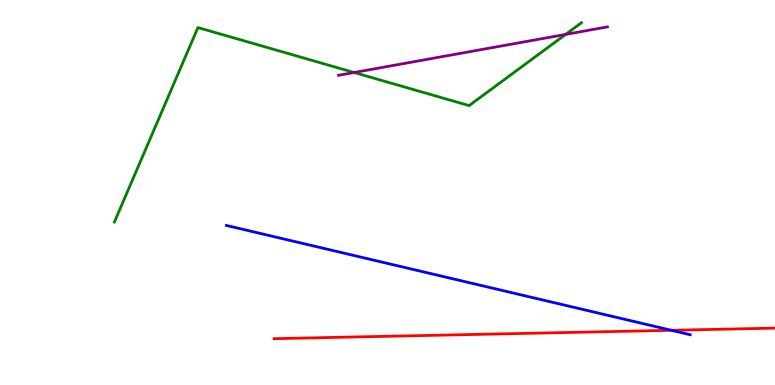[{'lines': ['blue', 'red'], 'intersections': [{'x': 8.66, 'y': 1.42}]}, {'lines': ['green', 'red'], 'intersections': []}, {'lines': ['purple', 'red'], 'intersections': []}, {'lines': ['blue', 'green'], 'intersections': []}, {'lines': ['blue', 'purple'], 'intersections': []}, {'lines': ['green', 'purple'], 'intersections': [{'x': 4.57, 'y': 8.12}, {'x': 7.3, 'y': 9.11}]}]